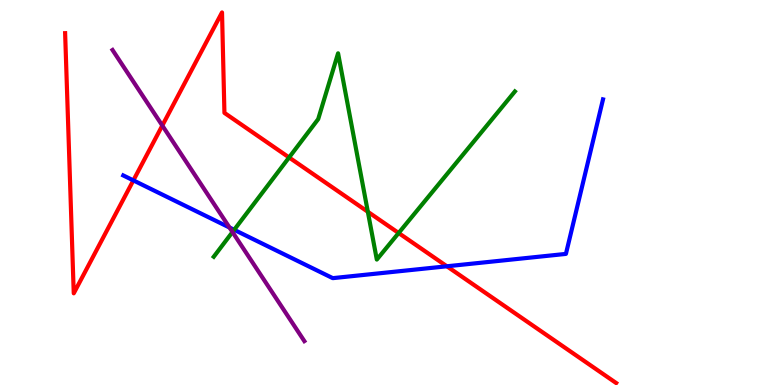[{'lines': ['blue', 'red'], 'intersections': [{'x': 1.72, 'y': 5.31}, {'x': 5.77, 'y': 3.08}]}, {'lines': ['green', 'red'], 'intersections': [{'x': 3.73, 'y': 5.91}, {'x': 4.75, 'y': 4.5}, {'x': 5.14, 'y': 3.95}]}, {'lines': ['purple', 'red'], 'intersections': [{'x': 2.09, 'y': 6.74}]}, {'lines': ['blue', 'green'], 'intersections': [{'x': 3.02, 'y': 4.03}]}, {'lines': ['blue', 'purple'], 'intersections': [{'x': 2.96, 'y': 4.09}]}, {'lines': ['green', 'purple'], 'intersections': [{'x': 3.0, 'y': 3.97}]}]